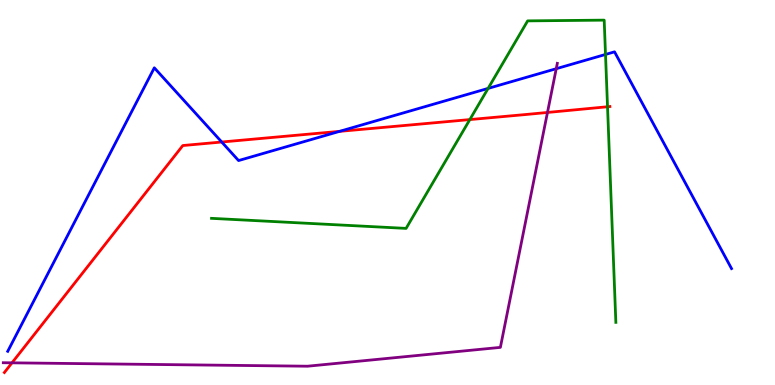[{'lines': ['blue', 'red'], 'intersections': [{'x': 2.86, 'y': 6.31}, {'x': 4.38, 'y': 6.59}]}, {'lines': ['green', 'red'], 'intersections': [{'x': 6.06, 'y': 6.89}, {'x': 7.84, 'y': 7.23}]}, {'lines': ['purple', 'red'], 'intersections': [{'x': 0.155, 'y': 0.576}, {'x': 7.06, 'y': 7.08}]}, {'lines': ['blue', 'green'], 'intersections': [{'x': 6.3, 'y': 7.7}, {'x': 7.81, 'y': 8.59}]}, {'lines': ['blue', 'purple'], 'intersections': [{'x': 7.18, 'y': 8.22}]}, {'lines': ['green', 'purple'], 'intersections': []}]